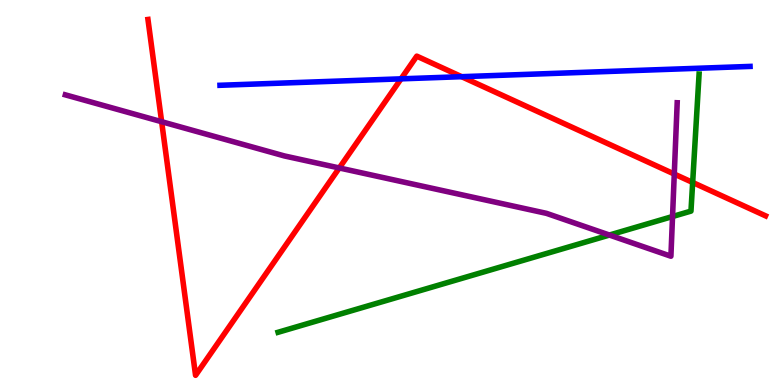[{'lines': ['blue', 'red'], 'intersections': [{'x': 5.17, 'y': 7.95}, {'x': 5.96, 'y': 8.01}]}, {'lines': ['green', 'red'], 'intersections': [{'x': 8.94, 'y': 5.26}]}, {'lines': ['purple', 'red'], 'intersections': [{'x': 2.09, 'y': 6.84}, {'x': 4.38, 'y': 5.64}, {'x': 8.7, 'y': 5.48}]}, {'lines': ['blue', 'green'], 'intersections': []}, {'lines': ['blue', 'purple'], 'intersections': []}, {'lines': ['green', 'purple'], 'intersections': [{'x': 7.86, 'y': 3.9}, {'x': 8.68, 'y': 4.38}]}]